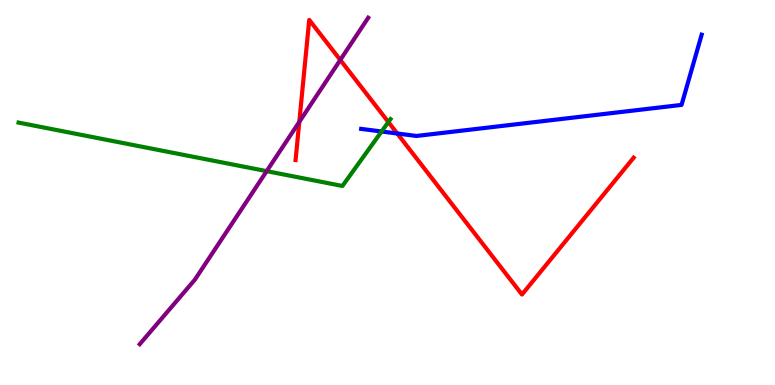[{'lines': ['blue', 'red'], 'intersections': [{'x': 5.13, 'y': 6.53}]}, {'lines': ['green', 'red'], 'intersections': [{'x': 5.01, 'y': 6.83}]}, {'lines': ['purple', 'red'], 'intersections': [{'x': 3.86, 'y': 6.83}, {'x': 4.39, 'y': 8.44}]}, {'lines': ['blue', 'green'], 'intersections': [{'x': 4.92, 'y': 6.58}]}, {'lines': ['blue', 'purple'], 'intersections': []}, {'lines': ['green', 'purple'], 'intersections': [{'x': 3.44, 'y': 5.55}]}]